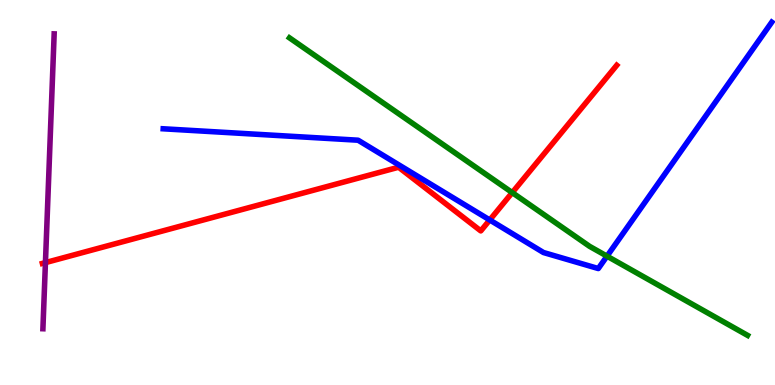[{'lines': ['blue', 'red'], 'intersections': [{'x': 6.32, 'y': 4.29}]}, {'lines': ['green', 'red'], 'intersections': [{'x': 6.61, 'y': 5.0}]}, {'lines': ['purple', 'red'], 'intersections': [{'x': 0.586, 'y': 3.18}]}, {'lines': ['blue', 'green'], 'intersections': [{'x': 7.83, 'y': 3.35}]}, {'lines': ['blue', 'purple'], 'intersections': []}, {'lines': ['green', 'purple'], 'intersections': []}]